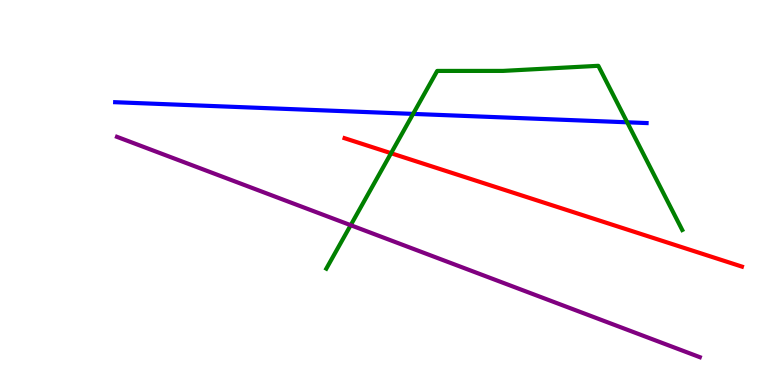[{'lines': ['blue', 'red'], 'intersections': []}, {'lines': ['green', 'red'], 'intersections': [{'x': 5.05, 'y': 6.02}]}, {'lines': ['purple', 'red'], 'intersections': []}, {'lines': ['blue', 'green'], 'intersections': [{'x': 5.33, 'y': 7.04}, {'x': 8.09, 'y': 6.82}]}, {'lines': ['blue', 'purple'], 'intersections': []}, {'lines': ['green', 'purple'], 'intersections': [{'x': 4.53, 'y': 4.15}]}]